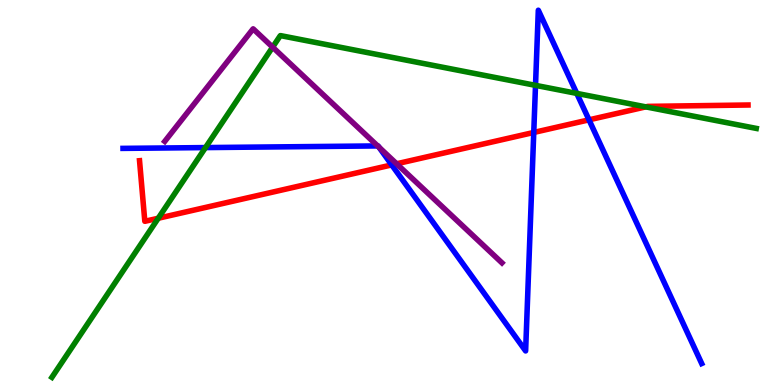[{'lines': ['blue', 'red'], 'intersections': [{'x': 5.05, 'y': 5.72}, {'x': 6.89, 'y': 6.56}, {'x': 7.6, 'y': 6.89}]}, {'lines': ['green', 'red'], 'intersections': [{'x': 2.04, 'y': 4.33}, {'x': 8.33, 'y': 7.22}]}, {'lines': ['purple', 'red'], 'intersections': [{'x': 5.12, 'y': 5.75}]}, {'lines': ['blue', 'green'], 'intersections': [{'x': 2.65, 'y': 6.17}, {'x': 6.91, 'y': 7.78}, {'x': 7.44, 'y': 7.57}]}, {'lines': ['blue', 'purple'], 'intersections': [{'x': 4.87, 'y': 6.21}, {'x': 4.89, 'y': 6.18}]}, {'lines': ['green', 'purple'], 'intersections': [{'x': 3.52, 'y': 8.78}]}]